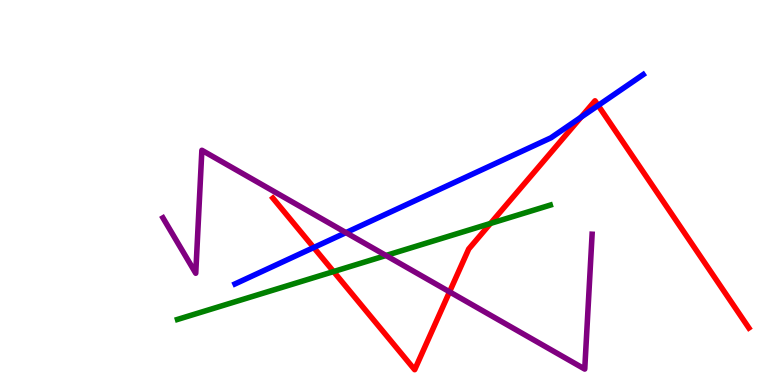[{'lines': ['blue', 'red'], 'intersections': [{'x': 4.05, 'y': 3.57}, {'x': 7.5, 'y': 6.96}, {'x': 7.72, 'y': 7.26}]}, {'lines': ['green', 'red'], 'intersections': [{'x': 4.3, 'y': 2.95}, {'x': 6.33, 'y': 4.2}]}, {'lines': ['purple', 'red'], 'intersections': [{'x': 5.8, 'y': 2.42}]}, {'lines': ['blue', 'green'], 'intersections': []}, {'lines': ['blue', 'purple'], 'intersections': [{'x': 4.46, 'y': 3.96}]}, {'lines': ['green', 'purple'], 'intersections': [{'x': 4.98, 'y': 3.36}]}]